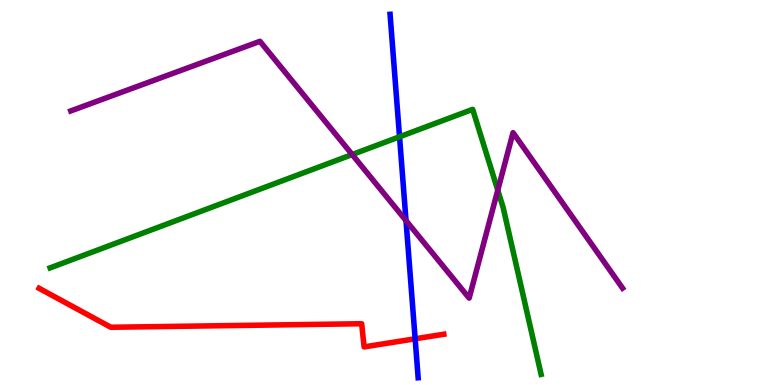[{'lines': ['blue', 'red'], 'intersections': [{'x': 5.36, 'y': 1.2}]}, {'lines': ['green', 'red'], 'intersections': []}, {'lines': ['purple', 'red'], 'intersections': []}, {'lines': ['blue', 'green'], 'intersections': [{'x': 5.16, 'y': 6.45}]}, {'lines': ['blue', 'purple'], 'intersections': [{'x': 5.24, 'y': 4.27}]}, {'lines': ['green', 'purple'], 'intersections': [{'x': 4.54, 'y': 5.99}, {'x': 6.42, 'y': 5.06}]}]